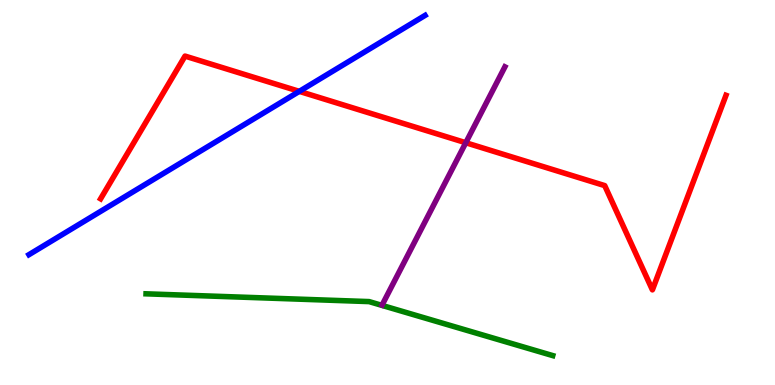[{'lines': ['blue', 'red'], 'intersections': [{'x': 3.86, 'y': 7.63}]}, {'lines': ['green', 'red'], 'intersections': []}, {'lines': ['purple', 'red'], 'intersections': [{'x': 6.01, 'y': 6.29}]}, {'lines': ['blue', 'green'], 'intersections': []}, {'lines': ['blue', 'purple'], 'intersections': []}, {'lines': ['green', 'purple'], 'intersections': []}]